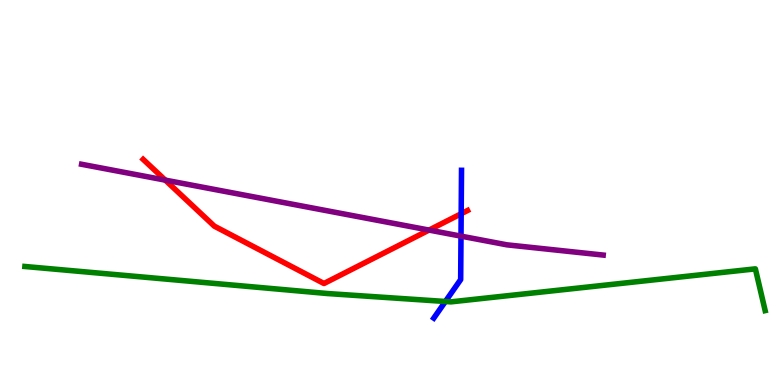[{'lines': ['blue', 'red'], 'intersections': [{'x': 5.95, 'y': 4.45}]}, {'lines': ['green', 'red'], 'intersections': []}, {'lines': ['purple', 'red'], 'intersections': [{'x': 2.13, 'y': 5.32}, {'x': 5.54, 'y': 4.02}]}, {'lines': ['blue', 'green'], 'intersections': [{'x': 5.75, 'y': 2.17}]}, {'lines': ['blue', 'purple'], 'intersections': [{'x': 5.95, 'y': 3.87}]}, {'lines': ['green', 'purple'], 'intersections': []}]